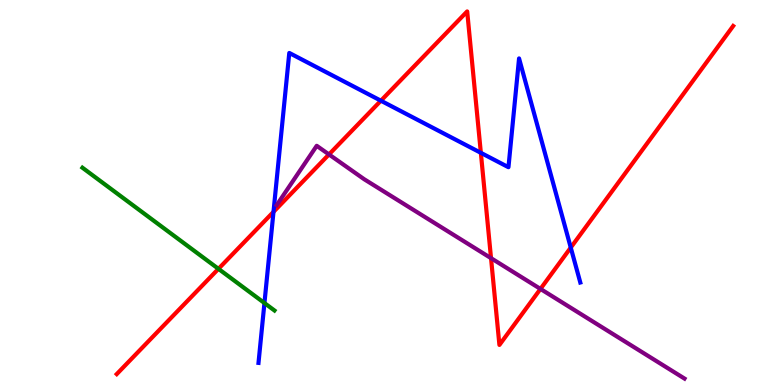[{'lines': ['blue', 'red'], 'intersections': [{'x': 3.53, 'y': 4.5}, {'x': 4.91, 'y': 7.38}, {'x': 6.2, 'y': 6.03}, {'x': 7.36, 'y': 3.57}]}, {'lines': ['green', 'red'], 'intersections': [{'x': 2.82, 'y': 3.02}]}, {'lines': ['purple', 'red'], 'intersections': [{'x': 4.24, 'y': 5.99}, {'x': 6.34, 'y': 3.29}, {'x': 6.97, 'y': 2.5}]}, {'lines': ['blue', 'green'], 'intersections': [{'x': 3.41, 'y': 2.13}]}, {'lines': ['blue', 'purple'], 'intersections': []}, {'lines': ['green', 'purple'], 'intersections': []}]